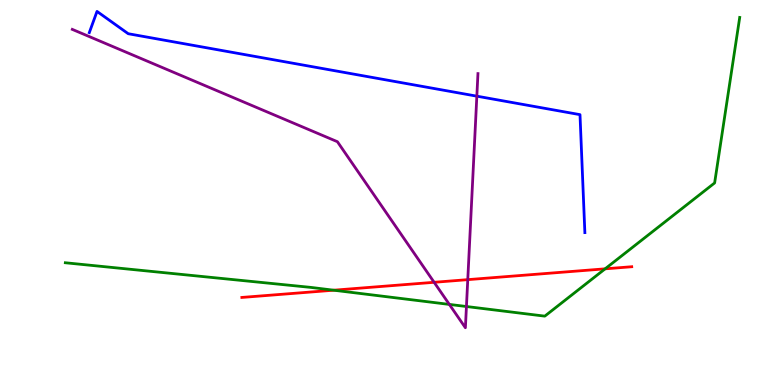[{'lines': ['blue', 'red'], 'intersections': []}, {'lines': ['green', 'red'], 'intersections': [{'x': 4.31, 'y': 2.46}, {'x': 7.81, 'y': 3.02}]}, {'lines': ['purple', 'red'], 'intersections': [{'x': 5.6, 'y': 2.67}, {'x': 6.04, 'y': 2.74}]}, {'lines': ['blue', 'green'], 'intersections': []}, {'lines': ['blue', 'purple'], 'intersections': [{'x': 6.15, 'y': 7.5}]}, {'lines': ['green', 'purple'], 'intersections': [{'x': 5.8, 'y': 2.09}, {'x': 6.02, 'y': 2.04}]}]